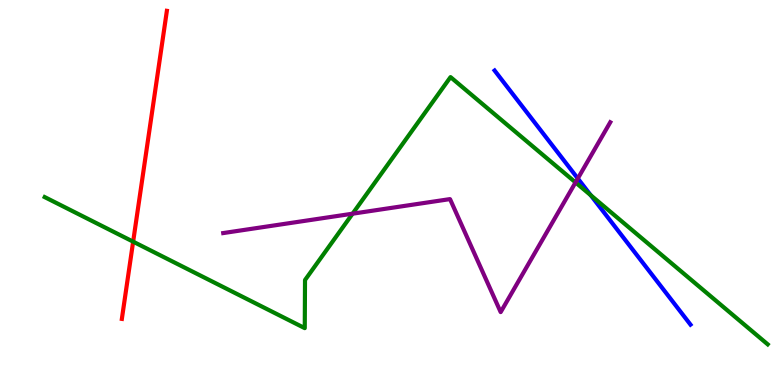[{'lines': ['blue', 'red'], 'intersections': []}, {'lines': ['green', 'red'], 'intersections': [{'x': 1.72, 'y': 3.72}]}, {'lines': ['purple', 'red'], 'intersections': []}, {'lines': ['blue', 'green'], 'intersections': [{'x': 7.62, 'y': 4.93}]}, {'lines': ['blue', 'purple'], 'intersections': [{'x': 7.46, 'y': 5.36}]}, {'lines': ['green', 'purple'], 'intersections': [{'x': 4.55, 'y': 4.45}, {'x': 7.43, 'y': 5.26}]}]